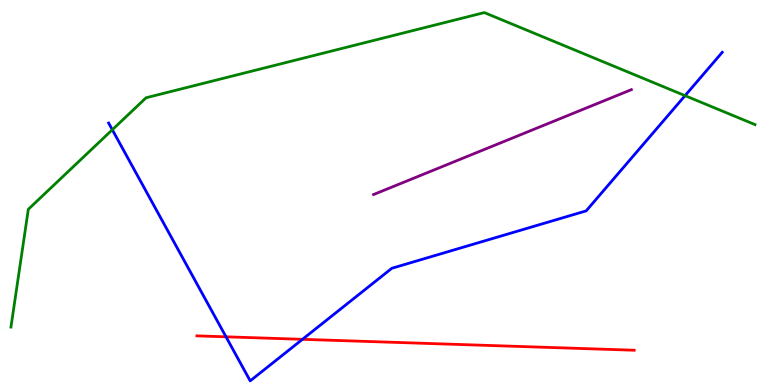[{'lines': ['blue', 'red'], 'intersections': [{'x': 2.92, 'y': 1.25}, {'x': 3.9, 'y': 1.19}]}, {'lines': ['green', 'red'], 'intersections': []}, {'lines': ['purple', 'red'], 'intersections': []}, {'lines': ['blue', 'green'], 'intersections': [{'x': 1.45, 'y': 6.63}, {'x': 8.84, 'y': 7.52}]}, {'lines': ['blue', 'purple'], 'intersections': []}, {'lines': ['green', 'purple'], 'intersections': []}]